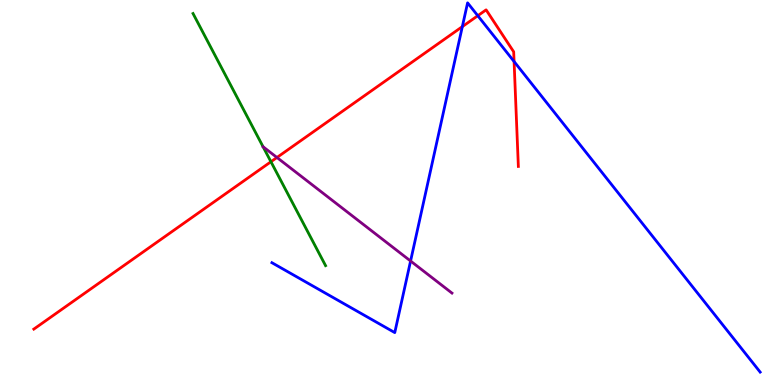[{'lines': ['blue', 'red'], 'intersections': [{'x': 5.97, 'y': 9.31}, {'x': 6.17, 'y': 9.59}, {'x': 6.63, 'y': 8.4}]}, {'lines': ['green', 'red'], 'intersections': [{'x': 3.5, 'y': 5.8}]}, {'lines': ['purple', 'red'], 'intersections': [{'x': 3.57, 'y': 5.91}]}, {'lines': ['blue', 'green'], 'intersections': []}, {'lines': ['blue', 'purple'], 'intersections': [{'x': 5.3, 'y': 3.22}]}, {'lines': ['green', 'purple'], 'intersections': []}]